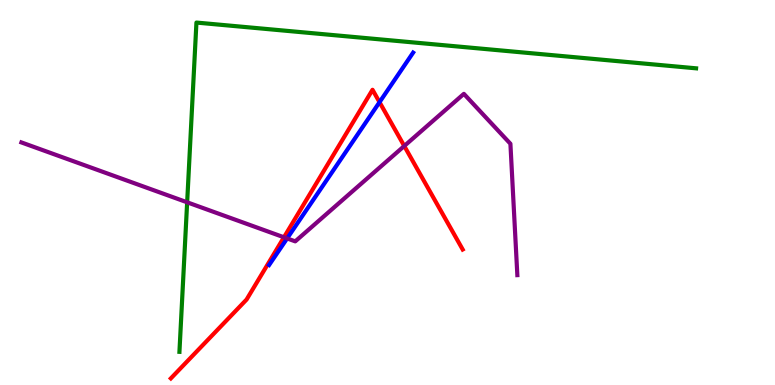[{'lines': ['blue', 'red'], 'intersections': [{'x': 4.9, 'y': 7.35}]}, {'lines': ['green', 'red'], 'intersections': []}, {'lines': ['purple', 'red'], 'intersections': [{'x': 3.66, 'y': 3.84}, {'x': 5.22, 'y': 6.21}]}, {'lines': ['blue', 'green'], 'intersections': []}, {'lines': ['blue', 'purple'], 'intersections': [{'x': 3.7, 'y': 3.81}]}, {'lines': ['green', 'purple'], 'intersections': [{'x': 2.41, 'y': 4.75}]}]